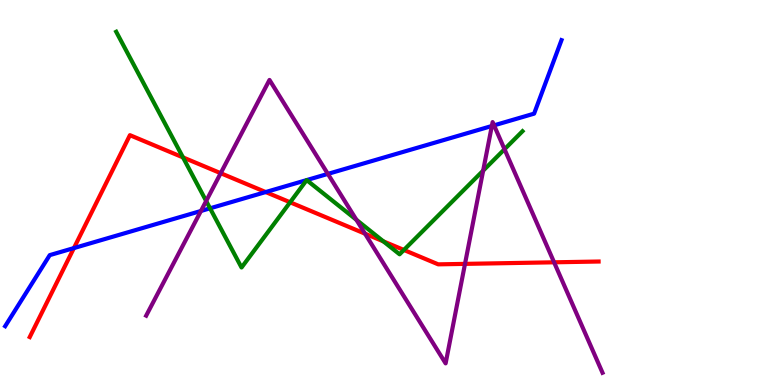[{'lines': ['blue', 'red'], 'intersections': [{'x': 0.954, 'y': 3.56}, {'x': 3.43, 'y': 5.01}]}, {'lines': ['green', 'red'], 'intersections': [{'x': 2.36, 'y': 5.91}, {'x': 3.74, 'y': 4.75}, {'x': 4.95, 'y': 3.73}, {'x': 5.21, 'y': 3.51}]}, {'lines': ['purple', 'red'], 'intersections': [{'x': 2.85, 'y': 5.5}, {'x': 4.71, 'y': 3.93}, {'x': 6.0, 'y': 3.15}, {'x': 7.15, 'y': 3.19}]}, {'lines': ['blue', 'green'], 'intersections': [{'x': 2.71, 'y': 4.59}, {'x': 3.96, 'y': 5.32}, {'x': 3.96, 'y': 5.32}]}, {'lines': ['blue', 'purple'], 'intersections': [{'x': 2.59, 'y': 4.52}, {'x': 4.23, 'y': 5.48}, {'x': 6.35, 'y': 6.73}, {'x': 6.37, 'y': 6.74}]}, {'lines': ['green', 'purple'], 'intersections': [{'x': 2.66, 'y': 4.78}, {'x': 4.6, 'y': 4.29}, {'x': 6.23, 'y': 5.57}, {'x': 6.51, 'y': 6.12}]}]